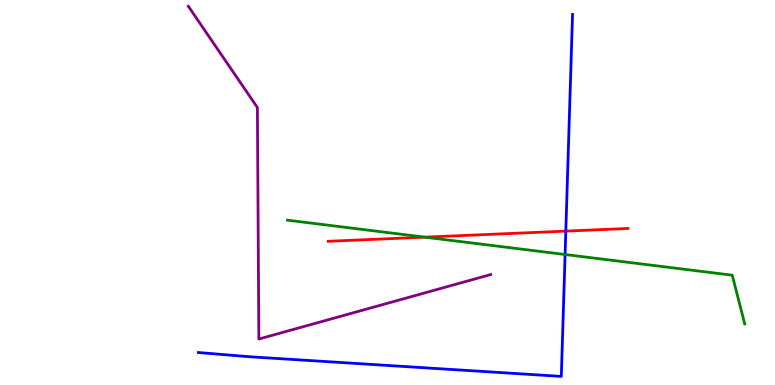[{'lines': ['blue', 'red'], 'intersections': [{'x': 7.3, 'y': 4.0}]}, {'lines': ['green', 'red'], 'intersections': [{'x': 5.48, 'y': 3.84}]}, {'lines': ['purple', 'red'], 'intersections': []}, {'lines': ['blue', 'green'], 'intersections': [{'x': 7.29, 'y': 3.39}]}, {'lines': ['blue', 'purple'], 'intersections': []}, {'lines': ['green', 'purple'], 'intersections': []}]